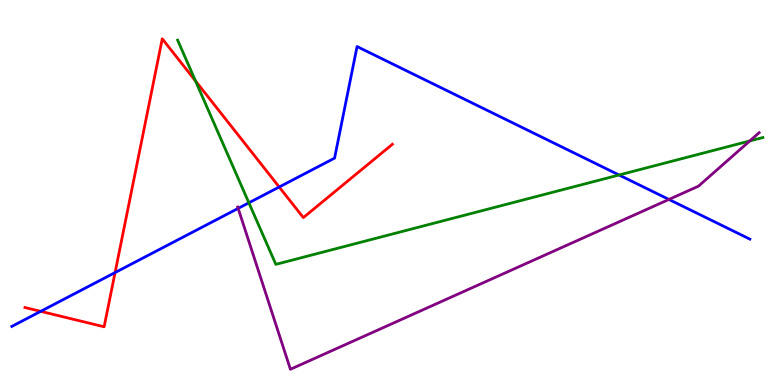[{'lines': ['blue', 'red'], 'intersections': [{'x': 0.525, 'y': 1.91}, {'x': 1.48, 'y': 2.92}, {'x': 3.6, 'y': 5.14}]}, {'lines': ['green', 'red'], 'intersections': [{'x': 2.52, 'y': 7.9}]}, {'lines': ['purple', 'red'], 'intersections': []}, {'lines': ['blue', 'green'], 'intersections': [{'x': 3.21, 'y': 4.73}, {'x': 7.99, 'y': 5.45}]}, {'lines': ['blue', 'purple'], 'intersections': [{'x': 3.07, 'y': 4.59}, {'x': 8.63, 'y': 4.82}]}, {'lines': ['green', 'purple'], 'intersections': [{'x': 9.67, 'y': 6.34}]}]